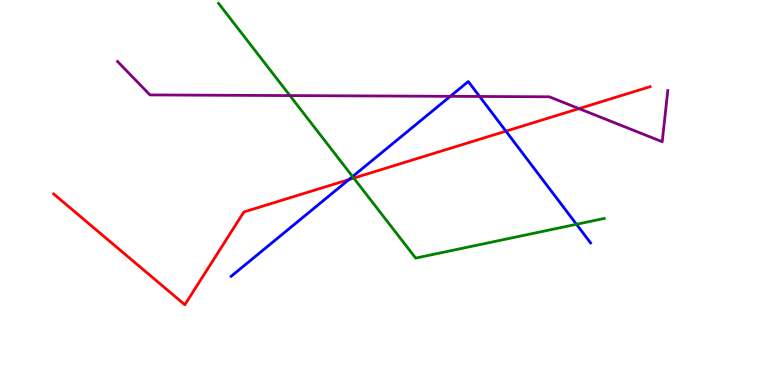[{'lines': ['blue', 'red'], 'intersections': [{'x': 4.5, 'y': 5.34}, {'x': 6.53, 'y': 6.59}]}, {'lines': ['green', 'red'], 'intersections': [{'x': 4.56, 'y': 5.37}]}, {'lines': ['purple', 'red'], 'intersections': [{'x': 7.47, 'y': 7.18}]}, {'lines': ['blue', 'green'], 'intersections': [{'x': 4.55, 'y': 5.41}, {'x': 7.44, 'y': 4.17}]}, {'lines': ['blue', 'purple'], 'intersections': [{'x': 5.81, 'y': 7.5}, {'x': 6.19, 'y': 7.49}]}, {'lines': ['green', 'purple'], 'intersections': [{'x': 3.74, 'y': 7.52}]}]